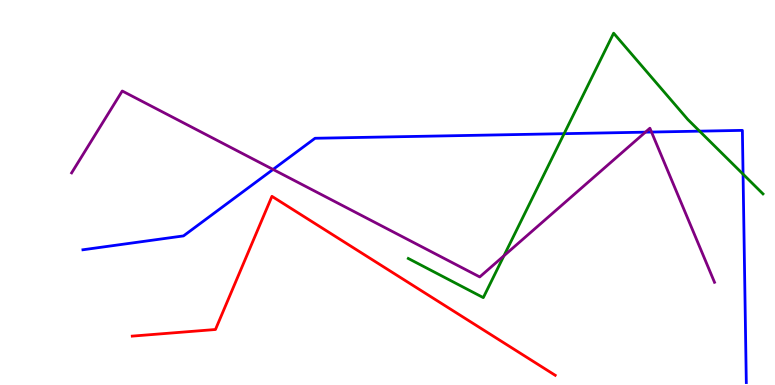[{'lines': ['blue', 'red'], 'intersections': []}, {'lines': ['green', 'red'], 'intersections': []}, {'lines': ['purple', 'red'], 'intersections': []}, {'lines': ['blue', 'green'], 'intersections': [{'x': 7.28, 'y': 6.53}, {'x': 9.03, 'y': 6.59}, {'x': 9.59, 'y': 5.48}]}, {'lines': ['blue', 'purple'], 'intersections': [{'x': 3.52, 'y': 5.6}, {'x': 8.33, 'y': 6.57}, {'x': 8.41, 'y': 6.57}]}, {'lines': ['green', 'purple'], 'intersections': [{'x': 6.5, 'y': 3.36}]}]